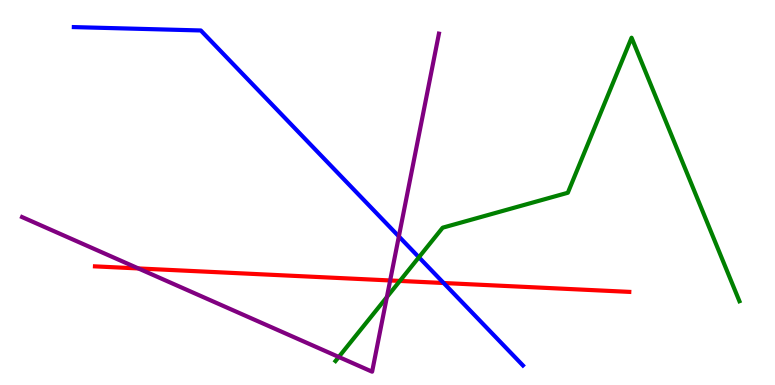[{'lines': ['blue', 'red'], 'intersections': [{'x': 5.72, 'y': 2.65}]}, {'lines': ['green', 'red'], 'intersections': [{'x': 5.16, 'y': 2.7}]}, {'lines': ['purple', 'red'], 'intersections': [{'x': 1.79, 'y': 3.03}, {'x': 5.03, 'y': 2.72}]}, {'lines': ['blue', 'green'], 'intersections': [{'x': 5.41, 'y': 3.32}]}, {'lines': ['blue', 'purple'], 'intersections': [{'x': 5.15, 'y': 3.86}]}, {'lines': ['green', 'purple'], 'intersections': [{'x': 4.37, 'y': 0.728}, {'x': 4.99, 'y': 2.28}]}]